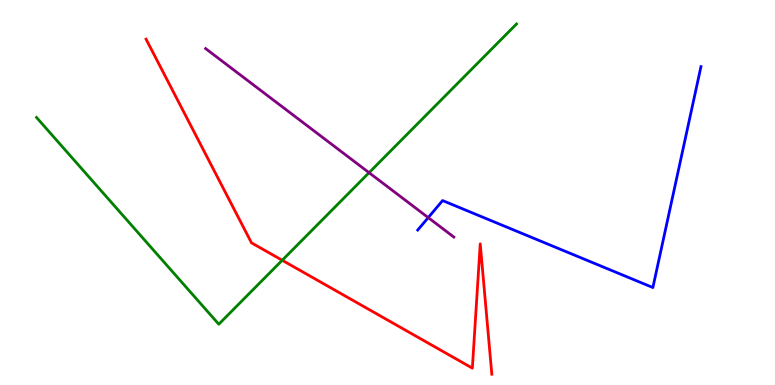[{'lines': ['blue', 'red'], 'intersections': []}, {'lines': ['green', 'red'], 'intersections': [{'x': 3.64, 'y': 3.24}]}, {'lines': ['purple', 'red'], 'intersections': []}, {'lines': ['blue', 'green'], 'intersections': []}, {'lines': ['blue', 'purple'], 'intersections': [{'x': 5.53, 'y': 4.35}]}, {'lines': ['green', 'purple'], 'intersections': [{'x': 4.76, 'y': 5.51}]}]